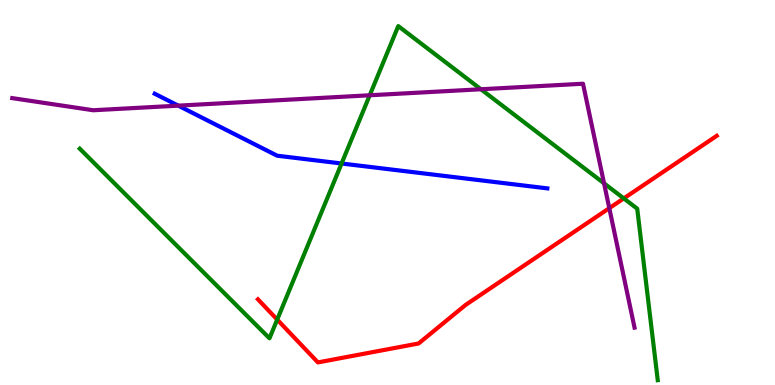[{'lines': ['blue', 'red'], 'intersections': []}, {'lines': ['green', 'red'], 'intersections': [{'x': 3.58, 'y': 1.7}, {'x': 8.05, 'y': 4.85}]}, {'lines': ['purple', 'red'], 'intersections': [{'x': 7.86, 'y': 4.59}]}, {'lines': ['blue', 'green'], 'intersections': [{'x': 4.41, 'y': 5.75}]}, {'lines': ['blue', 'purple'], 'intersections': [{'x': 2.3, 'y': 7.26}]}, {'lines': ['green', 'purple'], 'intersections': [{'x': 4.77, 'y': 7.53}, {'x': 6.21, 'y': 7.68}, {'x': 7.79, 'y': 5.24}]}]